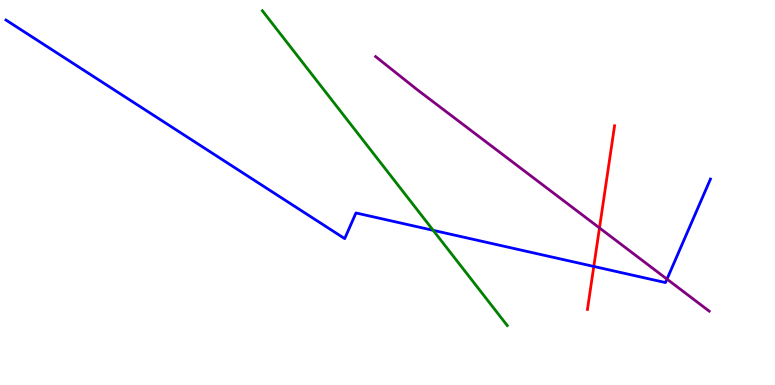[{'lines': ['blue', 'red'], 'intersections': [{'x': 7.66, 'y': 3.08}]}, {'lines': ['green', 'red'], 'intersections': []}, {'lines': ['purple', 'red'], 'intersections': [{'x': 7.74, 'y': 4.08}]}, {'lines': ['blue', 'green'], 'intersections': [{'x': 5.59, 'y': 4.02}]}, {'lines': ['blue', 'purple'], 'intersections': [{'x': 8.61, 'y': 2.75}]}, {'lines': ['green', 'purple'], 'intersections': []}]